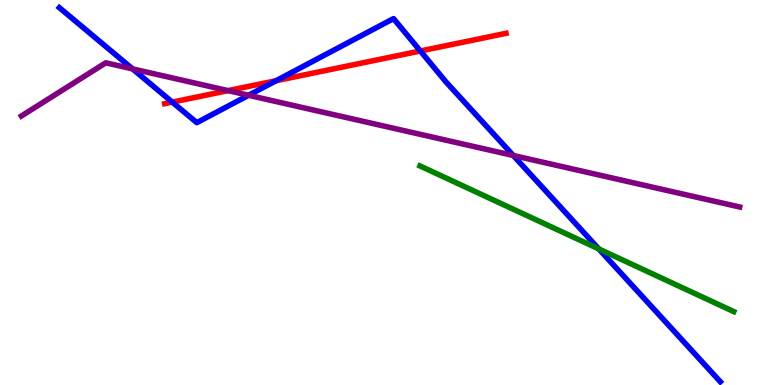[{'lines': ['blue', 'red'], 'intersections': [{'x': 2.22, 'y': 7.35}, {'x': 3.56, 'y': 7.9}, {'x': 5.42, 'y': 8.68}]}, {'lines': ['green', 'red'], 'intersections': []}, {'lines': ['purple', 'red'], 'intersections': [{'x': 2.94, 'y': 7.65}]}, {'lines': ['blue', 'green'], 'intersections': [{'x': 7.73, 'y': 3.53}]}, {'lines': ['blue', 'purple'], 'intersections': [{'x': 1.71, 'y': 8.21}, {'x': 3.21, 'y': 7.53}, {'x': 6.62, 'y': 5.96}]}, {'lines': ['green', 'purple'], 'intersections': []}]